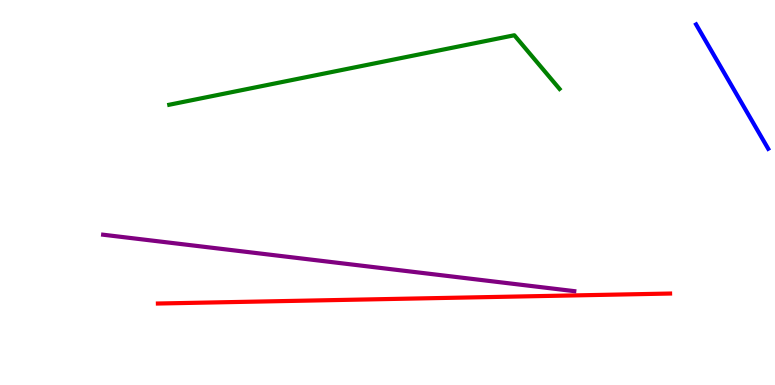[{'lines': ['blue', 'red'], 'intersections': []}, {'lines': ['green', 'red'], 'intersections': []}, {'lines': ['purple', 'red'], 'intersections': []}, {'lines': ['blue', 'green'], 'intersections': []}, {'lines': ['blue', 'purple'], 'intersections': []}, {'lines': ['green', 'purple'], 'intersections': []}]